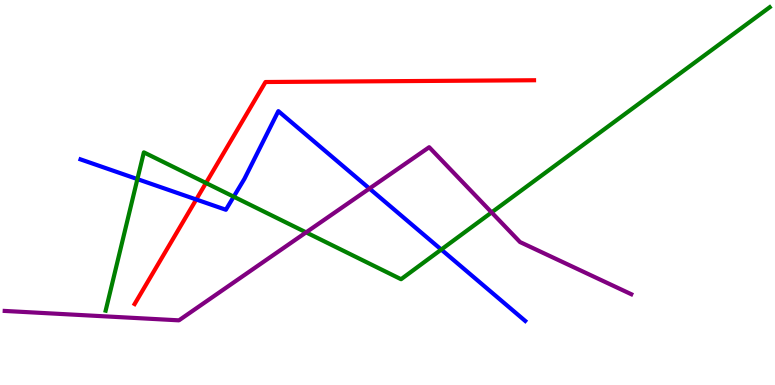[{'lines': ['blue', 'red'], 'intersections': [{'x': 2.53, 'y': 4.82}]}, {'lines': ['green', 'red'], 'intersections': [{'x': 2.66, 'y': 5.25}]}, {'lines': ['purple', 'red'], 'intersections': []}, {'lines': ['blue', 'green'], 'intersections': [{'x': 1.77, 'y': 5.35}, {'x': 3.02, 'y': 4.89}, {'x': 5.69, 'y': 3.52}]}, {'lines': ['blue', 'purple'], 'intersections': [{'x': 4.77, 'y': 5.1}]}, {'lines': ['green', 'purple'], 'intersections': [{'x': 3.95, 'y': 3.96}, {'x': 6.34, 'y': 4.48}]}]